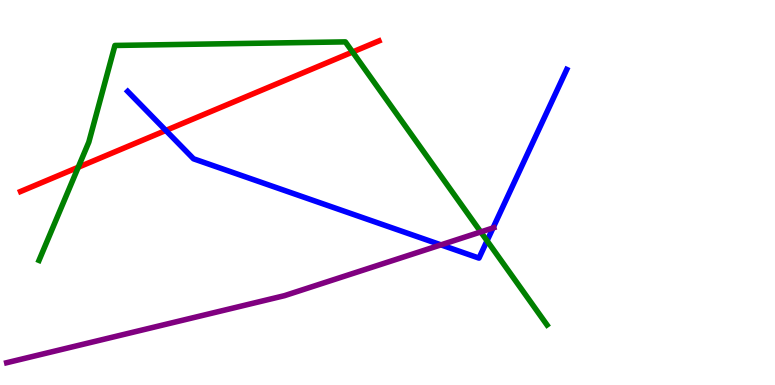[{'lines': ['blue', 'red'], 'intersections': [{'x': 2.14, 'y': 6.61}]}, {'lines': ['green', 'red'], 'intersections': [{'x': 1.01, 'y': 5.66}, {'x': 4.55, 'y': 8.65}]}, {'lines': ['purple', 'red'], 'intersections': []}, {'lines': ['blue', 'green'], 'intersections': [{'x': 6.28, 'y': 3.75}]}, {'lines': ['blue', 'purple'], 'intersections': [{'x': 5.69, 'y': 3.64}, {'x': 6.36, 'y': 4.08}]}, {'lines': ['green', 'purple'], 'intersections': [{'x': 6.2, 'y': 3.98}]}]